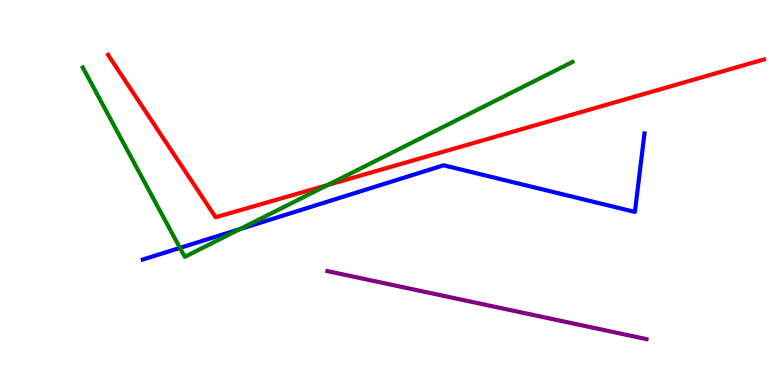[{'lines': ['blue', 'red'], 'intersections': []}, {'lines': ['green', 'red'], 'intersections': [{'x': 4.23, 'y': 5.19}]}, {'lines': ['purple', 'red'], 'intersections': []}, {'lines': ['blue', 'green'], 'intersections': [{'x': 2.32, 'y': 3.56}, {'x': 3.1, 'y': 4.05}]}, {'lines': ['blue', 'purple'], 'intersections': []}, {'lines': ['green', 'purple'], 'intersections': []}]